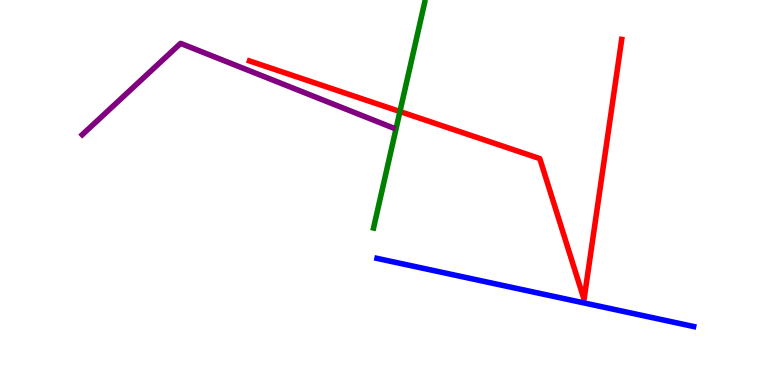[{'lines': ['blue', 'red'], 'intersections': []}, {'lines': ['green', 'red'], 'intersections': [{'x': 5.16, 'y': 7.1}]}, {'lines': ['purple', 'red'], 'intersections': []}, {'lines': ['blue', 'green'], 'intersections': []}, {'lines': ['blue', 'purple'], 'intersections': []}, {'lines': ['green', 'purple'], 'intersections': []}]